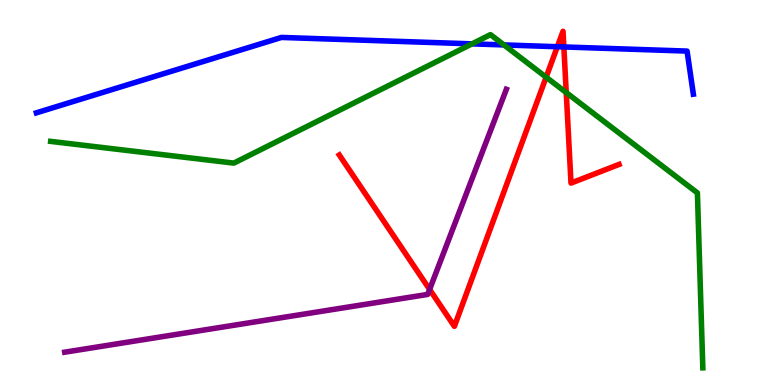[{'lines': ['blue', 'red'], 'intersections': [{'x': 7.19, 'y': 8.79}, {'x': 7.28, 'y': 8.78}]}, {'lines': ['green', 'red'], 'intersections': [{'x': 7.05, 'y': 7.99}, {'x': 7.31, 'y': 7.6}]}, {'lines': ['purple', 'red'], 'intersections': [{'x': 5.54, 'y': 2.48}]}, {'lines': ['blue', 'green'], 'intersections': [{'x': 6.09, 'y': 8.86}, {'x': 6.5, 'y': 8.83}]}, {'lines': ['blue', 'purple'], 'intersections': []}, {'lines': ['green', 'purple'], 'intersections': []}]